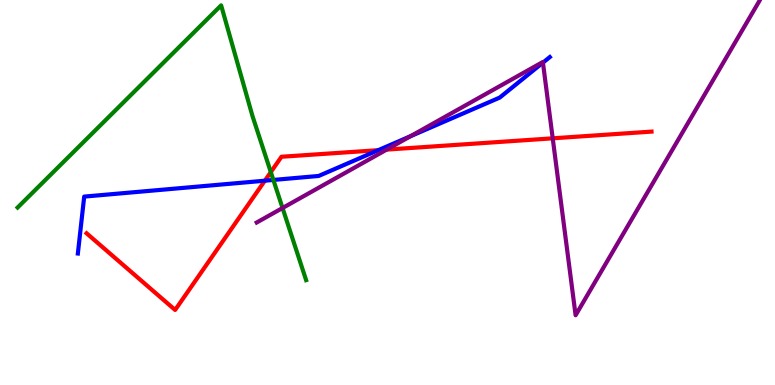[{'lines': ['blue', 'red'], 'intersections': [{'x': 3.42, 'y': 5.31}, {'x': 4.88, 'y': 6.1}]}, {'lines': ['green', 'red'], 'intersections': [{'x': 3.49, 'y': 5.53}]}, {'lines': ['purple', 'red'], 'intersections': [{'x': 4.99, 'y': 6.11}, {'x': 7.13, 'y': 6.41}]}, {'lines': ['blue', 'green'], 'intersections': [{'x': 3.53, 'y': 5.33}]}, {'lines': ['blue', 'purple'], 'intersections': [{'x': 5.3, 'y': 6.46}, {'x': 7.01, 'y': 8.37}]}, {'lines': ['green', 'purple'], 'intersections': [{'x': 3.65, 'y': 4.6}]}]